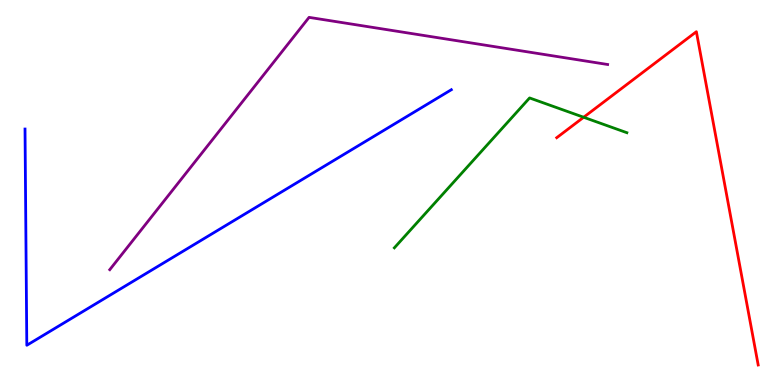[{'lines': ['blue', 'red'], 'intersections': []}, {'lines': ['green', 'red'], 'intersections': [{'x': 7.53, 'y': 6.95}]}, {'lines': ['purple', 'red'], 'intersections': []}, {'lines': ['blue', 'green'], 'intersections': []}, {'lines': ['blue', 'purple'], 'intersections': []}, {'lines': ['green', 'purple'], 'intersections': []}]